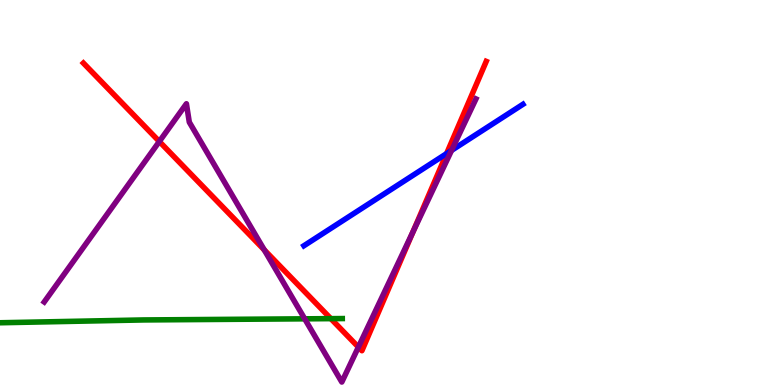[{'lines': ['blue', 'red'], 'intersections': [{'x': 5.76, 'y': 6.01}]}, {'lines': ['green', 'red'], 'intersections': [{'x': 4.27, 'y': 1.72}]}, {'lines': ['purple', 'red'], 'intersections': [{'x': 2.06, 'y': 6.32}, {'x': 3.41, 'y': 3.51}, {'x': 4.62, 'y': 0.985}, {'x': 5.33, 'y': 3.98}]}, {'lines': ['blue', 'green'], 'intersections': []}, {'lines': ['blue', 'purple'], 'intersections': [{'x': 5.83, 'y': 6.09}]}, {'lines': ['green', 'purple'], 'intersections': [{'x': 3.93, 'y': 1.72}]}]